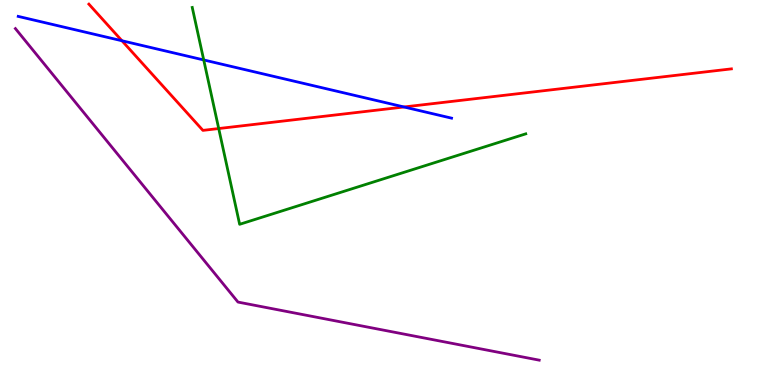[{'lines': ['blue', 'red'], 'intersections': [{'x': 1.57, 'y': 8.94}, {'x': 5.21, 'y': 7.22}]}, {'lines': ['green', 'red'], 'intersections': [{'x': 2.82, 'y': 6.66}]}, {'lines': ['purple', 'red'], 'intersections': []}, {'lines': ['blue', 'green'], 'intersections': [{'x': 2.63, 'y': 8.44}]}, {'lines': ['blue', 'purple'], 'intersections': []}, {'lines': ['green', 'purple'], 'intersections': []}]